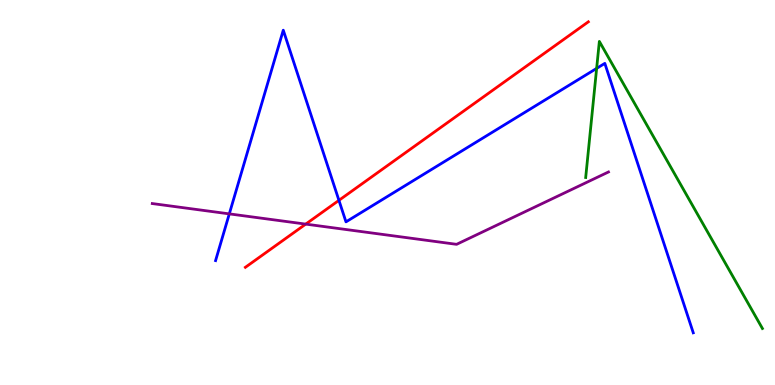[{'lines': ['blue', 'red'], 'intersections': [{'x': 4.37, 'y': 4.8}]}, {'lines': ['green', 'red'], 'intersections': []}, {'lines': ['purple', 'red'], 'intersections': [{'x': 3.94, 'y': 4.18}]}, {'lines': ['blue', 'green'], 'intersections': [{'x': 7.7, 'y': 8.22}]}, {'lines': ['blue', 'purple'], 'intersections': [{'x': 2.96, 'y': 4.44}]}, {'lines': ['green', 'purple'], 'intersections': []}]